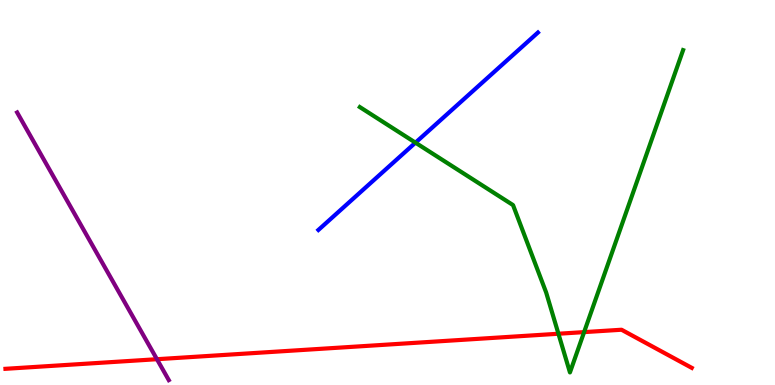[{'lines': ['blue', 'red'], 'intersections': []}, {'lines': ['green', 'red'], 'intersections': [{'x': 7.21, 'y': 1.33}, {'x': 7.54, 'y': 1.37}]}, {'lines': ['purple', 'red'], 'intersections': [{'x': 2.03, 'y': 0.67}]}, {'lines': ['blue', 'green'], 'intersections': [{'x': 5.36, 'y': 6.29}]}, {'lines': ['blue', 'purple'], 'intersections': []}, {'lines': ['green', 'purple'], 'intersections': []}]